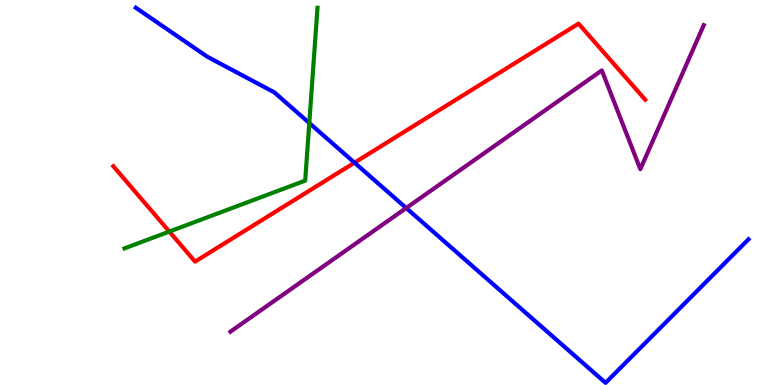[{'lines': ['blue', 'red'], 'intersections': [{'x': 4.57, 'y': 5.77}]}, {'lines': ['green', 'red'], 'intersections': [{'x': 2.19, 'y': 3.99}]}, {'lines': ['purple', 'red'], 'intersections': []}, {'lines': ['blue', 'green'], 'intersections': [{'x': 3.99, 'y': 6.8}]}, {'lines': ['blue', 'purple'], 'intersections': [{'x': 5.24, 'y': 4.6}]}, {'lines': ['green', 'purple'], 'intersections': []}]